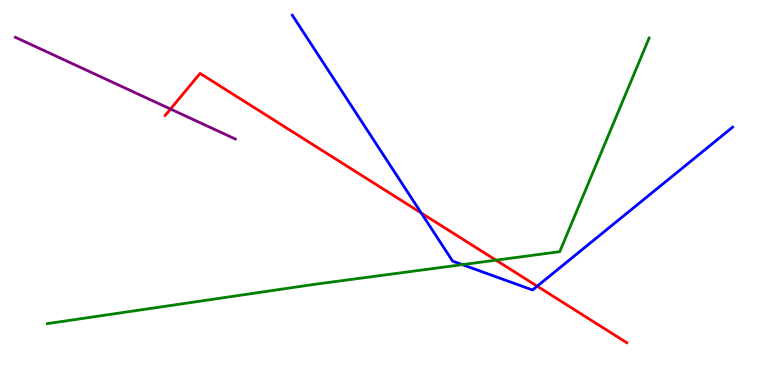[{'lines': ['blue', 'red'], 'intersections': [{'x': 5.44, 'y': 4.47}, {'x': 6.93, 'y': 2.57}]}, {'lines': ['green', 'red'], 'intersections': [{'x': 6.4, 'y': 3.24}]}, {'lines': ['purple', 'red'], 'intersections': [{'x': 2.2, 'y': 7.17}]}, {'lines': ['blue', 'green'], 'intersections': [{'x': 5.97, 'y': 3.13}]}, {'lines': ['blue', 'purple'], 'intersections': []}, {'lines': ['green', 'purple'], 'intersections': []}]